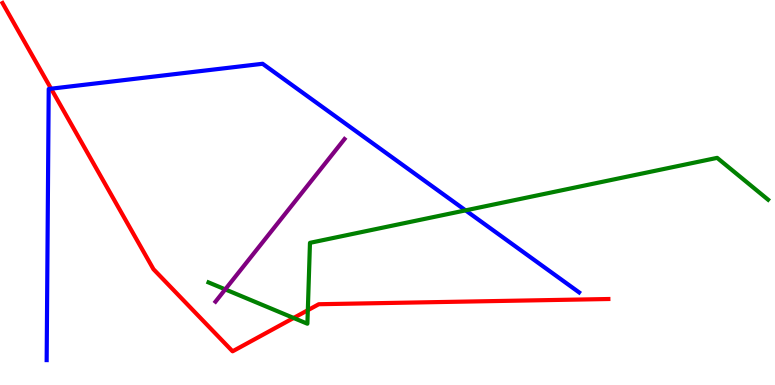[{'lines': ['blue', 'red'], 'intersections': [{'x': 0.659, 'y': 7.7}]}, {'lines': ['green', 'red'], 'intersections': [{'x': 3.79, 'y': 1.74}, {'x': 3.97, 'y': 1.94}]}, {'lines': ['purple', 'red'], 'intersections': []}, {'lines': ['blue', 'green'], 'intersections': [{'x': 6.01, 'y': 4.54}]}, {'lines': ['blue', 'purple'], 'intersections': []}, {'lines': ['green', 'purple'], 'intersections': [{'x': 2.91, 'y': 2.48}]}]